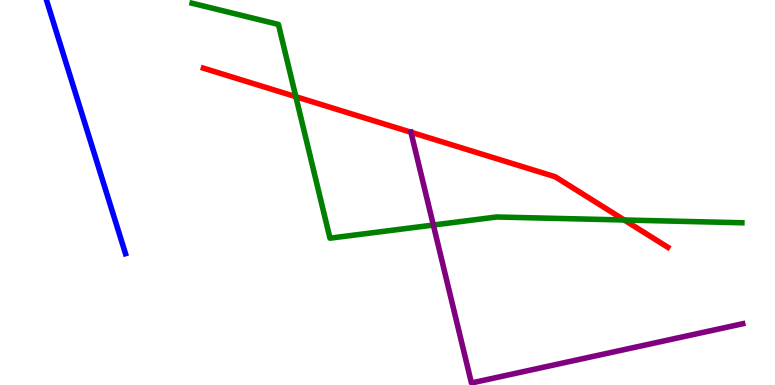[{'lines': ['blue', 'red'], 'intersections': []}, {'lines': ['green', 'red'], 'intersections': [{'x': 3.82, 'y': 7.49}, {'x': 8.05, 'y': 4.29}]}, {'lines': ['purple', 'red'], 'intersections': []}, {'lines': ['blue', 'green'], 'intersections': []}, {'lines': ['blue', 'purple'], 'intersections': []}, {'lines': ['green', 'purple'], 'intersections': [{'x': 5.59, 'y': 4.15}]}]